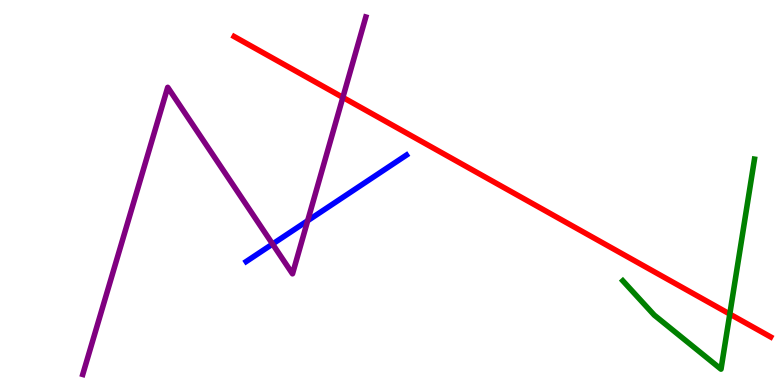[{'lines': ['blue', 'red'], 'intersections': []}, {'lines': ['green', 'red'], 'intersections': [{'x': 9.42, 'y': 1.84}]}, {'lines': ['purple', 'red'], 'intersections': [{'x': 4.42, 'y': 7.47}]}, {'lines': ['blue', 'green'], 'intersections': []}, {'lines': ['blue', 'purple'], 'intersections': [{'x': 3.52, 'y': 3.66}, {'x': 3.97, 'y': 4.27}]}, {'lines': ['green', 'purple'], 'intersections': []}]